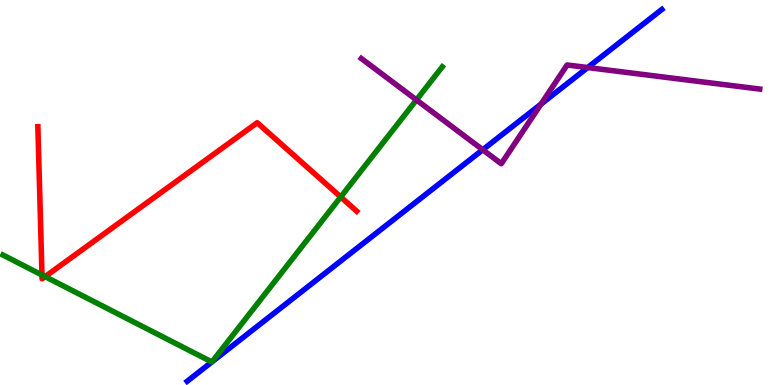[{'lines': ['blue', 'red'], 'intersections': []}, {'lines': ['green', 'red'], 'intersections': [{'x': 0.542, 'y': 2.86}, {'x': 0.582, 'y': 2.82}, {'x': 4.4, 'y': 4.88}]}, {'lines': ['purple', 'red'], 'intersections': []}, {'lines': ['blue', 'green'], 'intersections': [{'x': 2.73, 'y': 0.598}, {'x': 2.74, 'y': 0.603}]}, {'lines': ['blue', 'purple'], 'intersections': [{'x': 6.23, 'y': 6.11}, {'x': 6.98, 'y': 7.3}, {'x': 7.58, 'y': 8.25}]}, {'lines': ['green', 'purple'], 'intersections': [{'x': 5.37, 'y': 7.4}]}]